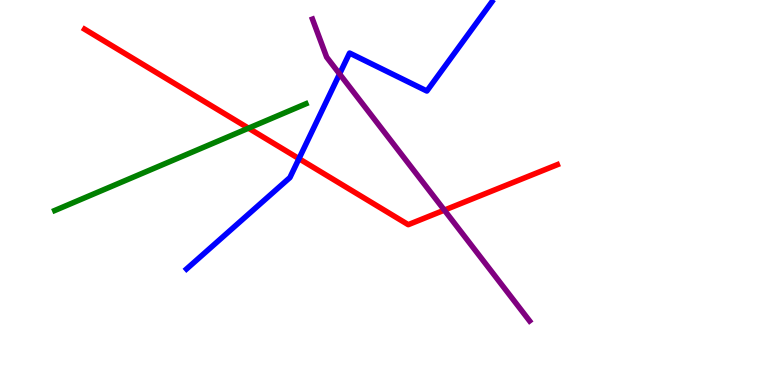[{'lines': ['blue', 'red'], 'intersections': [{'x': 3.86, 'y': 5.88}]}, {'lines': ['green', 'red'], 'intersections': [{'x': 3.21, 'y': 6.67}]}, {'lines': ['purple', 'red'], 'intersections': [{'x': 5.73, 'y': 4.54}]}, {'lines': ['blue', 'green'], 'intersections': []}, {'lines': ['blue', 'purple'], 'intersections': [{'x': 4.38, 'y': 8.08}]}, {'lines': ['green', 'purple'], 'intersections': []}]